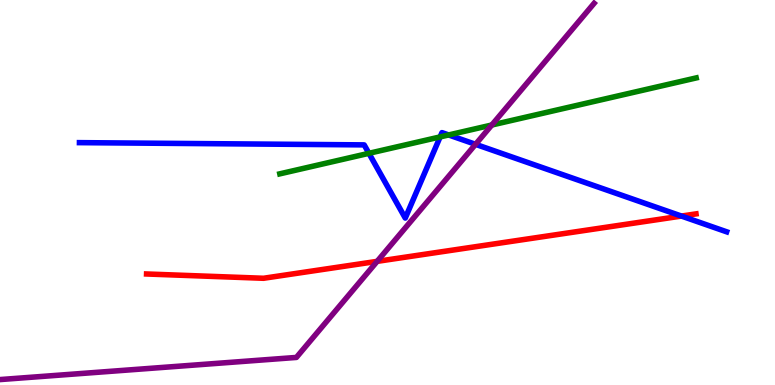[{'lines': ['blue', 'red'], 'intersections': [{'x': 8.79, 'y': 4.39}]}, {'lines': ['green', 'red'], 'intersections': []}, {'lines': ['purple', 'red'], 'intersections': [{'x': 4.87, 'y': 3.21}]}, {'lines': ['blue', 'green'], 'intersections': [{'x': 4.76, 'y': 6.02}, {'x': 5.68, 'y': 6.44}, {'x': 5.79, 'y': 6.49}]}, {'lines': ['blue', 'purple'], 'intersections': [{'x': 6.14, 'y': 6.25}]}, {'lines': ['green', 'purple'], 'intersections': [{'x': 6.35, 'y': 6.75}]}]